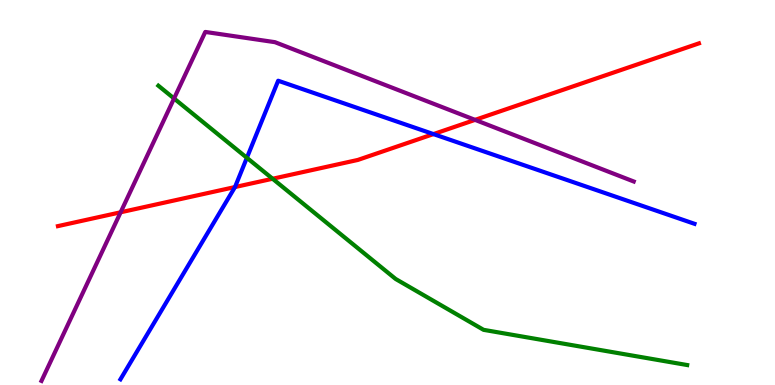[{'lines': ['blue', 'red'], 'intersections': [{'x': 3.03, 'y': 5.14}, {'x': 5.59, 'y': 6.52}]}, {'lines': ['green', 'red'], 'intersections': [{'x': 3.52, 'y': 5.36}]}, {'lines': ['purple', 'red'], 'intersections': [{'x': 1.56, 'y': 4.49}, {'x': 6.13, 'y': 6.89}]}, {'lines': ['blue', 'green'], 'intersections': [{'x': 3.19, 'y': 5.9}]}, {'lines': ['blue', 'purple'], 'intersections': []}, {'lines': ['green', 'purple'], 'intersections': [{'x': 2.25, 'y': 7.44}]}]